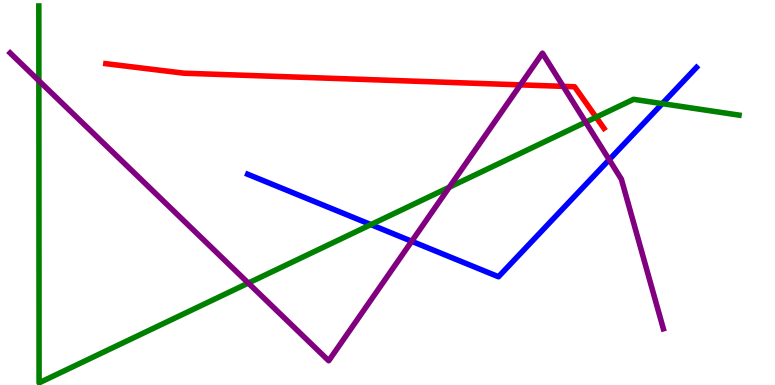[{'lines': ['blue', 'red'], 'intersections': []}, {'lines': ['green', 'red'], 'intersections': [{'x': 7.69, 'y': 6.96}]}, {'lines': ['purple', 'red'], 'intersections': [{'x': 6.71, 'y': 7.8}, {'x': 7.27, 'y': 7.76}]}, {'lines': ['blue', 'green'], 'intersections': [{'x': 4.79, 'y': 4.17}, {'x': 8.55, 'y': 7.31}]}, {'lines': ['blue', 'purple'], 'intersections': [{'x': 5.31, 'y': 3.73}, {'x': 7.86, 'y': 5.85}]}, {'lines': ['green', 'purple'], 'intersections': [{'x': 0.501, 'y': 7.9}, {'x': 3.2, 'y': 2.65}, {'x': 5.8, 'y': 5.14}, {'x': 7.56, 'y': 6.83}]}]